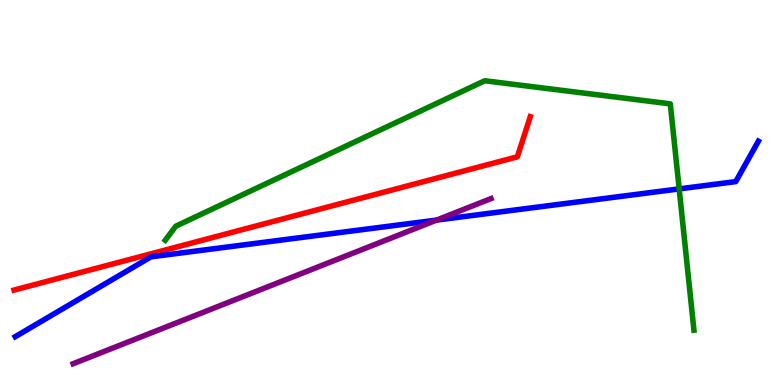[{'lines': ['blue', 'red'], 'intersections': []}, {'lines': ['green', 'red'], 'intersections': []}, {'lines': ['purple', 'red'], 'intersections': []}, {'lines': ['blue', 'green'], 'intersections': [{'x': 8.76, 'y': 5.09}]}, {'lines': ['blue', 'purple'], 'intersections': [{'x': 5.63, 'y': 4.28}]}, {'lines': ['green', 'purple'], 'intersections': []}]